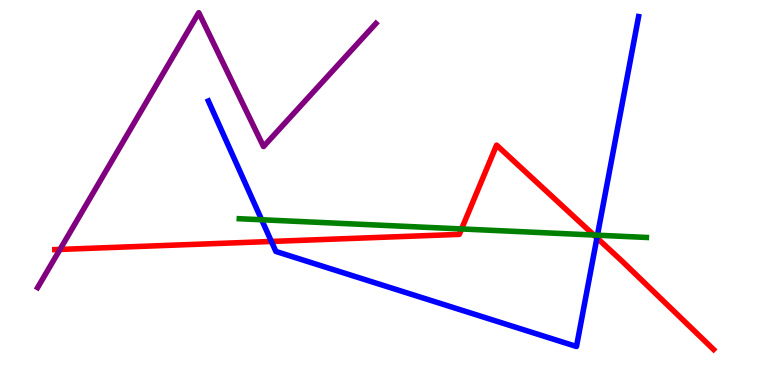[{'lines': ['blue', 'red'], 'intersections': [{'x': 3.5, 'y': 3.73}, {'x': 7.7, 'y': 3.82}]}, {'lines': ['green', 'red'], 'intersections': [{'x': 5.96, 'y': 4.05}, {'x': 7.66, 'y': 3.9}]}, {'lines': ['purple', 'red'], 'intersections': [{'x': 0.774, 'y': 3.52}]}, {'lines': ['blue', 'green'], 'intersections': [{'x': 3.38, 'y': 4.29}, {'x': 7.71, 'y': 3.89}]}, {'lines': ['blue', 'purple'], 'intersections': []}, {'lines': ['green', 'purple'], 'intersections': []}]